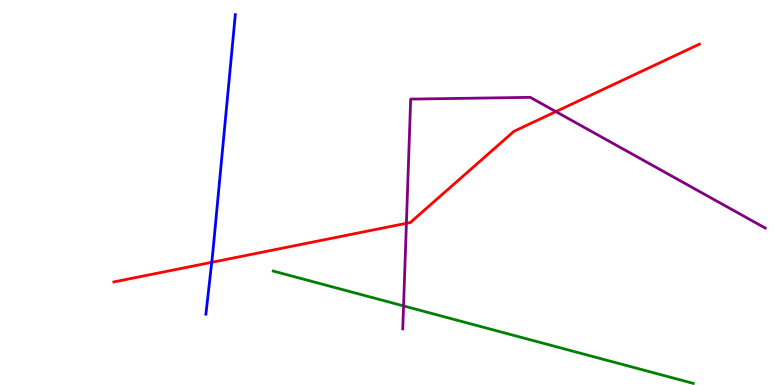[{'lines': ['blue', 'red'], 'intersections': [{'x': 2.73, 'y': 3.19}]}, {'lines': ['green', 'red'], 'intersections': []}, {'lines': ['purple', 'red'], 'intersections': [{'x': 5.24, 'y': 4.2}, {'x': 7.17, 'y': 7.1}]}, {'lines': ['blue', 'green'], 'intersections': []}, {'lines': ['blue', 'purple'], 'intersections': []}, {'lines': ['green', 'purple'], 'intersections': [{'x': 5.21, 'y': 2.05}]}]